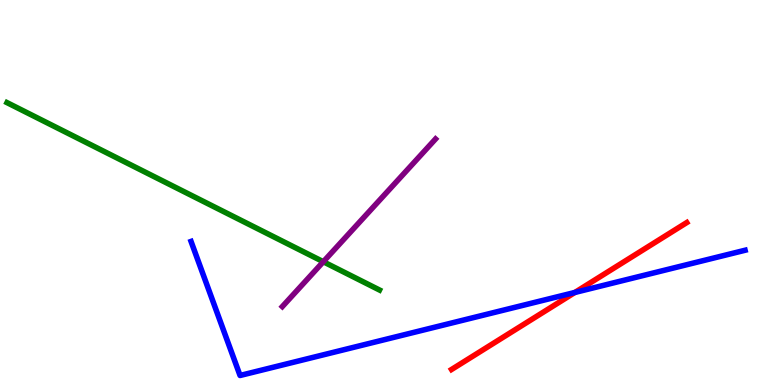[{'lines': ['blue', 'red'], 'intersections': [{'x': 7.42, 'y': 2.4}]}, {'lines': ['green', 'red'], 'intersections': []}, {'lines': ['purple', 'red'], 'intersections': []}, {'lines': ['blue', 'green'], 'intersections': []}, {'lines': ['blue', 'purple'], 'intersections': []}, {'lines': ['green', 'purple'], 'intersections': [{'x': 4.17, 'y': 3.2}]}]